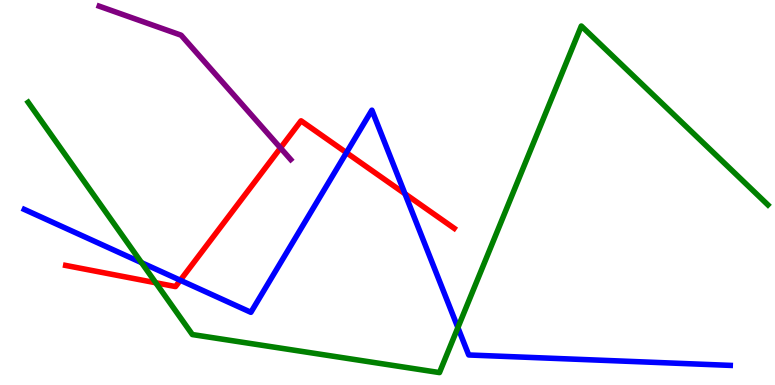[{'lines': ['blue', 'red'], 'intersections': [{'x': 2.33, 'y': 2.72}, {'x': 4.47, 'y': 6.03}, {'x': 5.23, 'y': 4.97}]}, {'lines': ['green', 'red'], 'intersections': [{'x': 2.01, 'y': 2.66}]}, {'lines': ['purple', 'red'], 'intersections': [{'x': 3.62, 'y': 6.16}]}, {'lines': ['blue', 'green'], 'intersections': [{'x': 1.83, 'y': 3.18}, {'x': 5.91, 'y': 1.49}]}, {'lines': ['blue', 'purple'], 'intersections': []}, {'lines': ['green', 'purple'], 'intersections': []}]